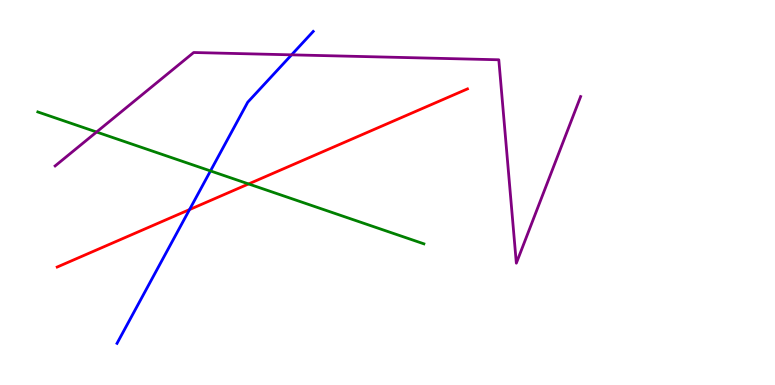[{'lines': ['blue', 'red'], 'intersections': [{'x': 2.45, 'y': 4.56}]}, {'lines': ['green', 'red'], 'intersections': [{'x': 3.21, 'y': 5.22}]}, {'lines': ['purple', 'red'], 'intersections': []}, {'lines': ['blue', 'green'], 'intersections': [{'x': 2.72, 'y': 5.56}]}, {'lines': ['blue', 'purple'], 'intersections': [{'x': 3.76, 'y': 8.58}]}, {'lines': ['green', 'purple'], 'intersections': [{'x': 1.25, 'y': 6.57}]}]